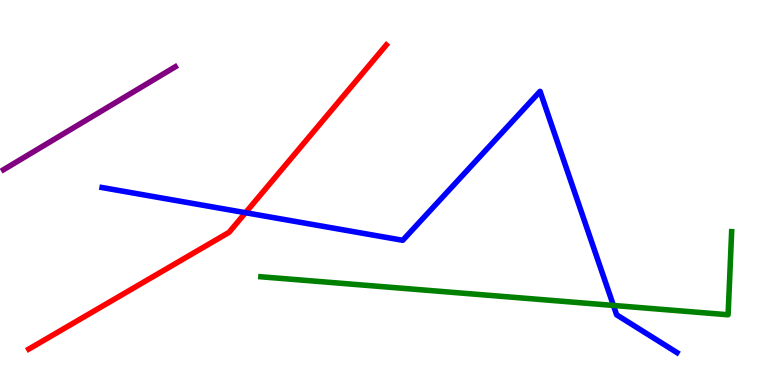[{'lines': ['blue', 'red'], 'intersections': [{'x': 3.17, 'y': 4.47}]}, {'lines': ['green', 'red'], 'intersections': []}, {'lines': ['purple', 'red'], 'intersections': []}, {'lines': ['blue', 'green'], 'intersections': [{'x': 7.92, 'y': 2.07}]}, {'lines': ['blue', 'purple'], 'intersections': []}, {'lines': ['green', 'purple'], 'intersections': []}]